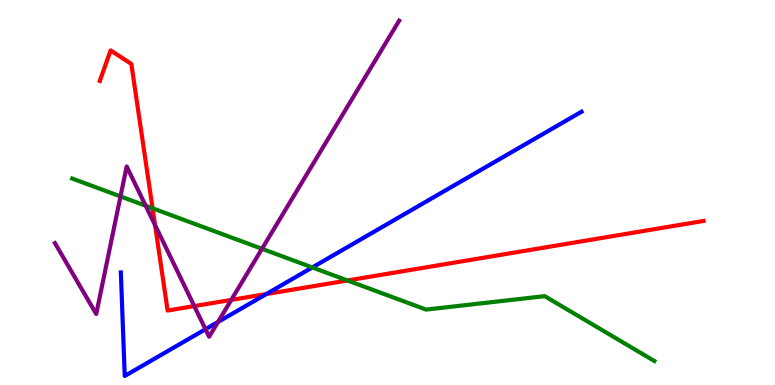[{'lines': ['blue', 'red'], 'intersections': [{'x': 3.44, 'y': 2.36}]}, {'lines': ['green', 'red'], 'intersections': [{'x': 1.97, 'y': 4.59}, {'x': 4.48, 'y': 2.72}]}, {'lines': ['purple', 'red'], 'intersections': [{'x': 2.0, 'y': 4.15}, {'x': 2.51, 'y': 2.05}, {'x': 2.98, 'y': 2.21}]}, {'lines': ['blue', 'green'], 'intersections': [{'x': 4.03, 'y': 3.05}]}, {'lines': ['blue', 'purple'], 'intersections': [{'x': 2.65, 'y': 1.45}, {'x': 2.81, 'y': 1.64}]}, {'lines': ['green', 'purple'], 'intersections': [{'x': 1.55, 'y': 4.9}, {'x': 1.88, 'y': 4.66}, {'x': 3.38, 'y': 3.54}]}]